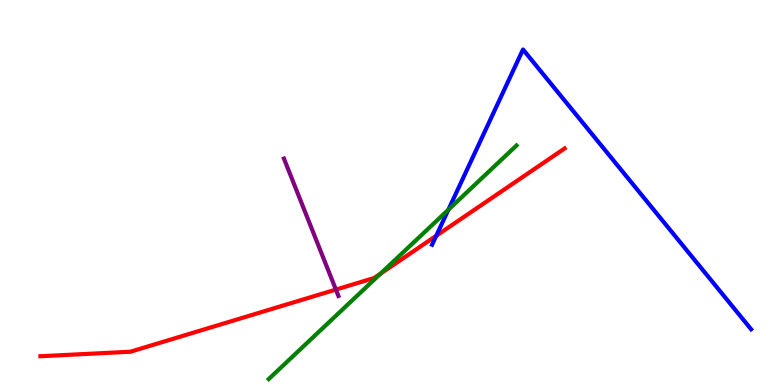[{'lines': ['blue', 'red'], 'intersections': [{'x': 5.63, 'y': 3.88}]}, {'lines': ['green', 'red'], 'intersections': [{'x': 4.91, 'y': 2.89}]}, {'lines': ['purple', 'red'], 'intersections': [{'x': 4.33, 'y': 2.48}]}, {'lines': ['blue', 'green'], 'intersections': [{'x': 5.79, 'y': 4.55}]}, {'lines': ['blue', 'purple'], 'intersections': []}, {'lines': ['green', 'purple'], 'intersections': []}]